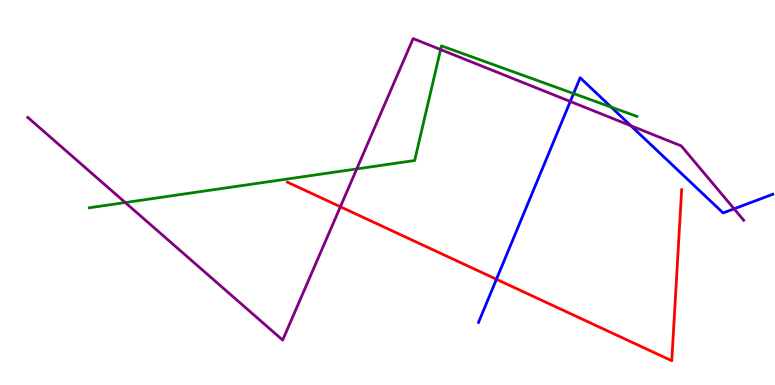[{'lines': ['blue', 'red'], 'intersections': [{'x': 6.41, 'y': 2.75}]}, {'lines': ['green', 'red'], 'intersections': []}, {'lines': ['purple', 'red'], 'intersections': [{'x': 4.39, 'y': 4.63}]}, {'lines': ['blue', 'green'], 'intersections': [{'x': 7.4, 'y': 7.57}, {'x': 7.89, 'y': 7.22}]}, {'lines': ['blue', 'purple'], 'intersections': [{'x': 7.36, 'y': 7.36}, {'x': 8.14, 'y': 6.73}, {'x': 9.47, 'y': 4.58}]}, {'lines': ['green', 'purple'], 'intersections': [{'x': 1.62, 'y': 4.74}, {'x': 4.6, 'y': 5.61}, {'x': 5.69, 'y': 8.71}]}]